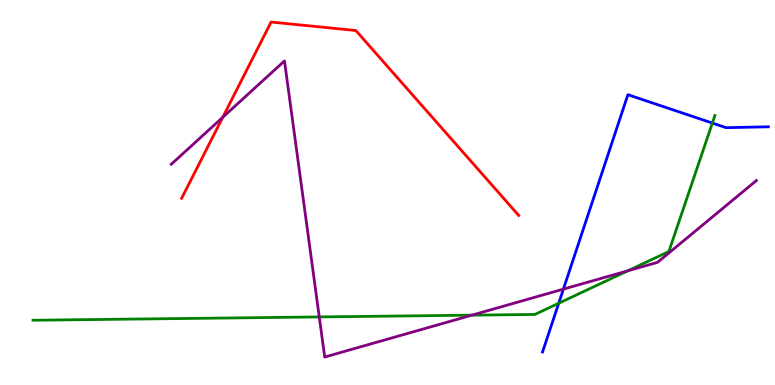[{'lines': ['blue', 'red'], 'intersections': []}, {'lines': ['green', 'red'], 'intersections': []}, {'lines': ['purple', 'red'], 'intersections': [{'x': 2.87, 'y': 6.95}]}, {'lines': ['blue', 'green'], 'intersections': [{'x': 7.21, 'y': 2.12}, {'x': 9.19, 'y': 6.8}]}, {'lines': ['blue', 'purple'], 'intersections': [{'x': 7.27, 'y': 2.49}]}, {'lines': ['green', 'purple'], 'intersections': [{'x': 4.12, 'y': 1.77}, {'x': 6.09, 'y': 1.81}, {'x': 8.1, 'y': 2.97}]}]